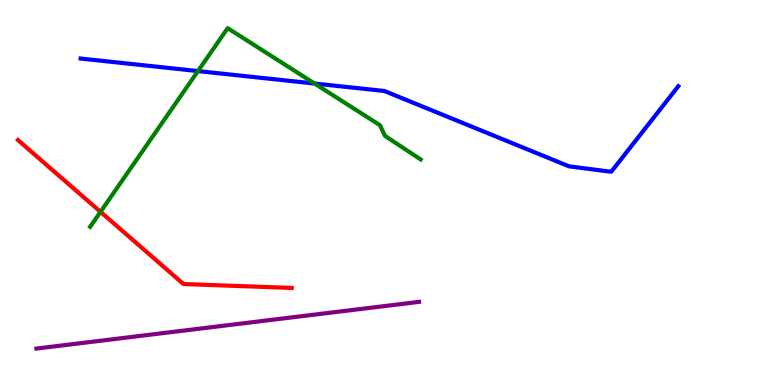[{'lines': ['blue', 'red'], 'intersections': []}, {'lines': ['green', 'red'], 'intersections': [{'x': 1.3, 'y': 4.5}]}, {'lines': ['purple', 'red'], 'intersections': []}, {'lines': ['blue', 'green'], 'intersections': [{'x': 2.55, 'y': 8.15}, {'x': 4.06, 'y': 7.83}]}, {'lines': ['blue', 'purple'], 'intersections': []}, {'lines': ['green', 'purple'], 'intersections': []}]